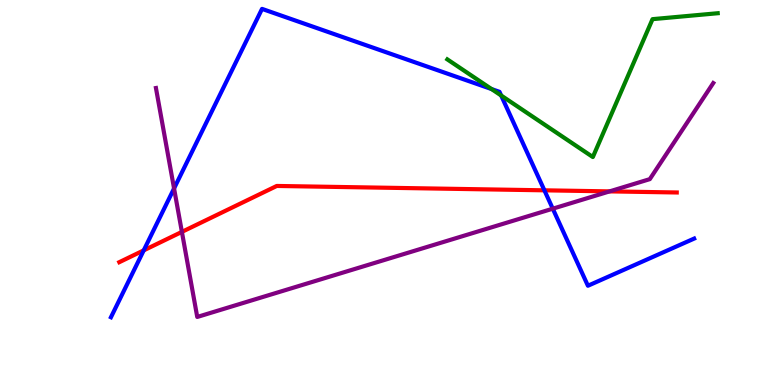[{'lines': ['blue', 'red'], 'intersections': [{'x': 1.85, 'y': 3.5}, {'x': 7.02, 'y': 5.06}]}, {'lines': ['green', 'red'], 'intersections': []}, {'lines': ['purple', 'red'], 'intersections': [{'x': 2.35, 'y': 3.98}, {'x': 7.87, 'y': 5.03}]}, {'lines': ['blue', 'green'], 'intersections': [{'x': 6.34, 'y': 7.69}, {'x': 6.47, 'y': 7.52}]}, {'lines': ['blue', 'purple'], 'intersections': [{'x': 2.25, 'y': 5.11}, {'x': 7.13, 'y': 4.58}]}, {'lines': ['green', 'purple'], 'intersections': []}]